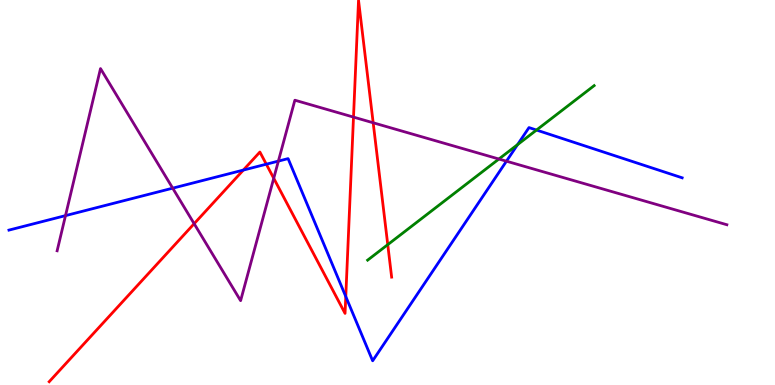[{'lines': ['blue', 'red'], 'intersections': [{'x': 3.14, 'y': 5.58}, {'x': 3.44, 'y': 5.74}, {'x': 4.46, 'y': 2.3}]}, {'lines': ['green', 'red'], 'intersections': [{'x': 5.0, 'y': 3.65}]}, {'lines': ['purple', 'red'], 'intersections': [{'x': 2.51, 'y': 4.19}, {'x': 3.53, 'y': 5.37}, {'x': 4.56, 'y': 6.96}, {'x': 4.82, 'y': 6.81}]}, {'lines': ['blue', 'green'], 'intersections': [{'x': 6.68, 'y': 6.24}, {'x': 6.92, 'y': 6.62}]}, {'lines': ['blue', 'purple'], 'intersections': [{'x': 0.845, 'y': 4.4}, {'x': 2.23, 'y': 5.11}, {'x': 3.59, 'y': 5.82}, {'x': 6.53, 'y': 5.81}]}, {'lines': ['green', 'purple'], 'intersections': [{'x': 6.44, 'y': 5.87}]}]